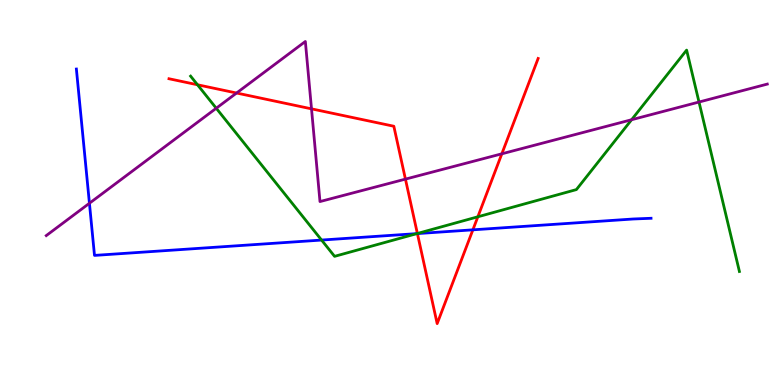[{'lines': ['blue', 'red'], 'intersections': [{'x': 5.39, 'y': 3.93}, {'x': 6.1, 'y': 4.03}]}, {'lines': ['green', 'red'], 'intersections': [{'x': 2.55, 'y': 7.8}, {'x': 5.39, 'y': 3.94}, {'x': 6.17, 'y': 4.37}]}, {'lines': ['purple', 'red'], 'intersections': [{'x': 3.05, 'y': 7.58}, {'x': 4.02, 'y': 7.17}, {'x': 5.23, 'y': 5.35}, {'x': 6.48, 'y': 6.0}]}, {'lines': ['blue', 'green'], 'intersections': [{'x': 4.15, 'y': 3.76}, {'x': 5.38, 'y': 3.93}]}, {'lines': ['blue', 'purple'], 'intersections': [{'x': 1.15, 'y': 4.72}]}, {'lines': ['green', 'purple'], 'intersections': [{'x': 2.79, 'y': 7.19}, {'x': 8.15, 'y': 6.89}, {'x': 9.02, 'y': 7.35}]}]